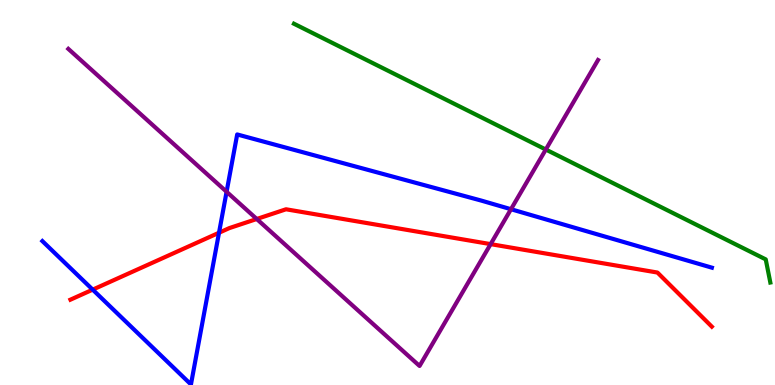[{'lines': ['blue', 'red'], 'intersections': [{'x': 1.2, 'y': 2.48}, {'x': 2.83, 'y': 3.95}]}, {'lines': ['green', 'red'], 'intersections': []}, {'lines': ['purple', 'red'], 'intersections': [{'x': 3.31, 'y': 4.31}, {'x': 6.33, 'y': 3.66}]}, {'lines': ['blue', 'green'], 'intersections': []}, {'lines': ['blue', 'purple'], 'intersections': [{'x': 2.92, 'y': 5.02}, {'x': 6.59, 'y': 4.57}]}, {'lines': ['green', 'purple'], 'intersections': [{'x': 7.04, 'y': 6.12}]}]